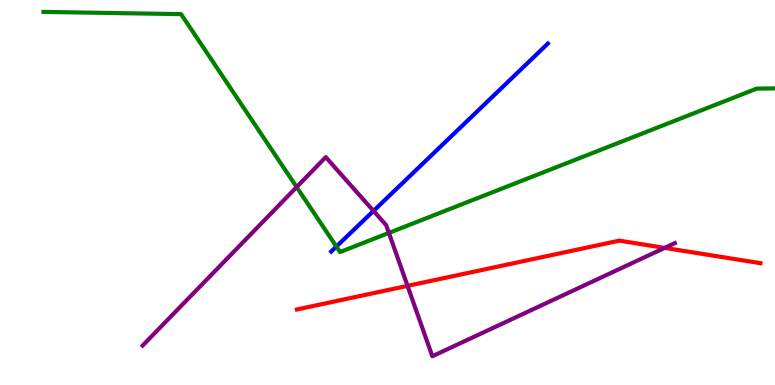[{'lines': ['blue', 'red'], 'intersections': []}, {'lines': ['green', 'red'], 'intersections': []}, {'lines': ['purple', 'red'], 'intersections': [{'x': 5.26, 'y': 2.57}, {'x': 8.58, 'y': 3.56}]}, {'lines': ['blue', 'green'], 'intersections': [{'x': 4.34, 'y': 3.6}]}, {'lines': ['blue', 'purple'], 'intersections': [{'x': 4.82, 'y': 4.52}]}, {'lines': ['green', 'purple'], 'intersections': [{'x': 3.83, 'y': 5.14}, {'x': 5.02, 'y': 3.95}]}]